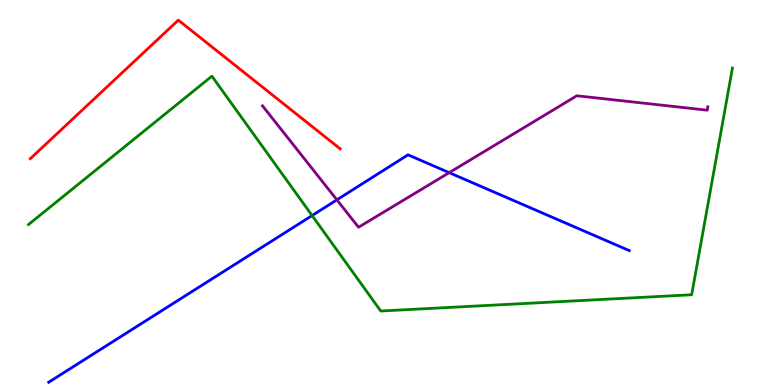[{'lines': ['blue', 'red'], 'intersections': []}, {'lines': ['green', 'red'], 'intersections': []}, {'lines': ['purple', 'red'], 'intersections': []}, {'lines': ['blue', 'green'], 'intersections': [{'x': 4.03, 'y': 4.4}]}, {'lines': ['blue', 'purple'], 'intersections': [{'x': 4.35, 'y': 4.81}, {'x': 5.8, 'y': 5.52}]}, {'lines': ['green', 'purple'], 'intersections': []}]